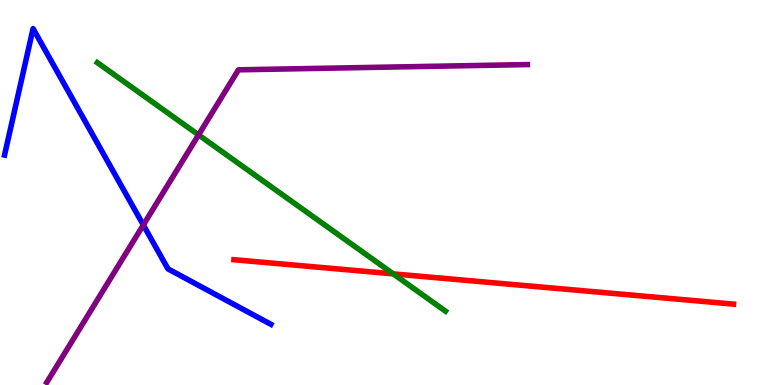[{'lines': ['blue', 'red'], 'intersections': []}, {'lines': ['green', 'red'], 'intersections': [{'x': 5.07, 'y': 2.89}]}, {'lines': ['purple', 'red'], 'intersections': []}, {'lines': ['blue', 'green'], 'intersections': []}, {'lines': ['blue', 'purple'], 'intersections': [{'x': 1.85, 'y': 4.16}]}, {'lines': ['green', 'purple'], 'intersections': [{'x': 2.56, 'y': 6.5}]}]